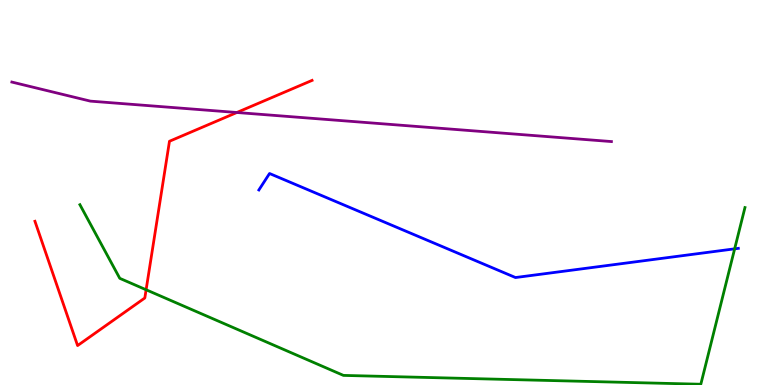[{'lines': ['blue', 'red'], 'intersections': []}, {'lines': ['green', 'red'], 'intersections': [{'x': 1.89, 'y': 2.47}]}, {'lines': ['purple', 'red'], 'intersections': [{'x': 3.06, 'y': 7.08}]}, {'lines': ['blue', 'green'], 'intersections': [{'x': 9.48, 'y': 3.54}]}, {'lines': ['blue', 'purple'], 'intersections': []}, {'lines': ['green', 'purple'], 'intersections': []}]